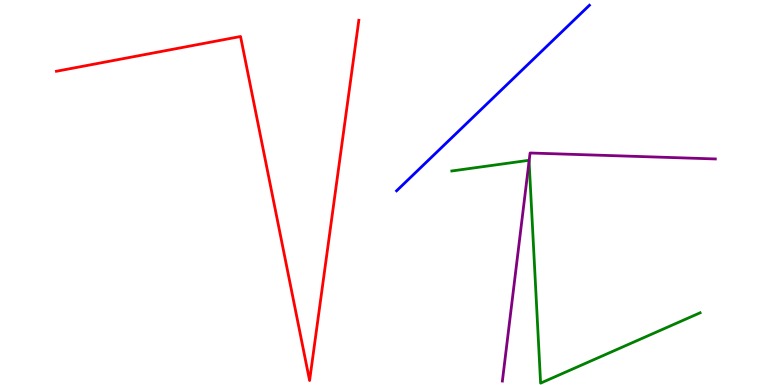[{'lines': ['blue', 'red'], 'intersections': []}, {'lines': ['green', 'red'], 'intersections': []}, {'lines': ['purple', 'red'], 'intersections': []}, {'lines': ['blue', 'green'], 'intersections': []}, {'lines': ['blue', 'purple'], 'intersections': []}, {'lines': ['green', 'purple'], 'intersections': [{'x': 6.83, 'y': 5.81}]}]